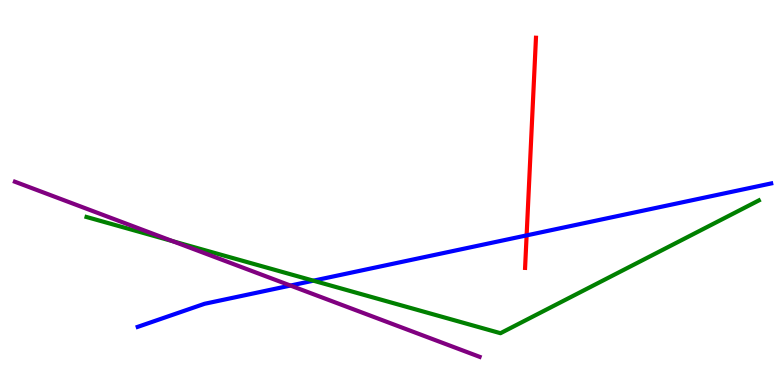[{'lines': ['blue', 'red'], 'intersections': [{'x': 6.8, 'y': 3.89}]}, {'lines': ['green', 'red'], 'intersections': []}, {'lines': ['purple', 'red'], 'intersections': []}, {'lines': ['blue', 'green'], 'intersections': [{'x': 4.04, 'y': 2.71}]}, {'lines': ['blue', 'purple'], 'intersections': [{'x': 3.75, 'y': 2.58}]}, {'lines': ['green', 'purple'], 'intersections': [{'x': 2.23, 'y': 3.74}]}]